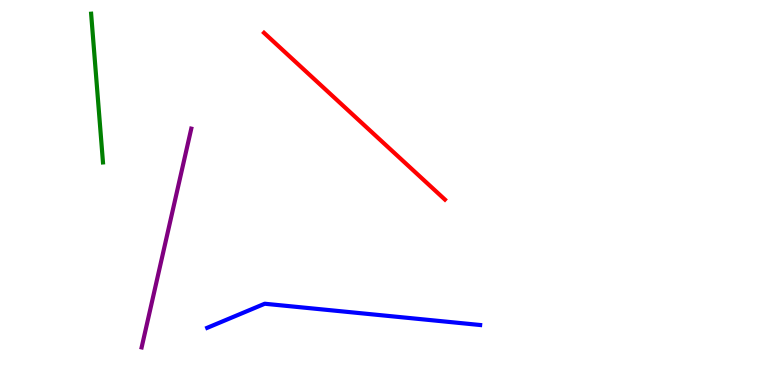[{'lines': ['blue', 'red'], 'intersections': []}, {'lines': ['green', 'red'], 'intersections': []}, {'lines': ['purple', 'red'], 'intersections': []}, {'lines': ['blue', 'green'], 'intersections': []}, {'lines': ['blue', 'purple'], 'intersections': []}, {'lines': ['green', 'purple'], 'intersections': []}]